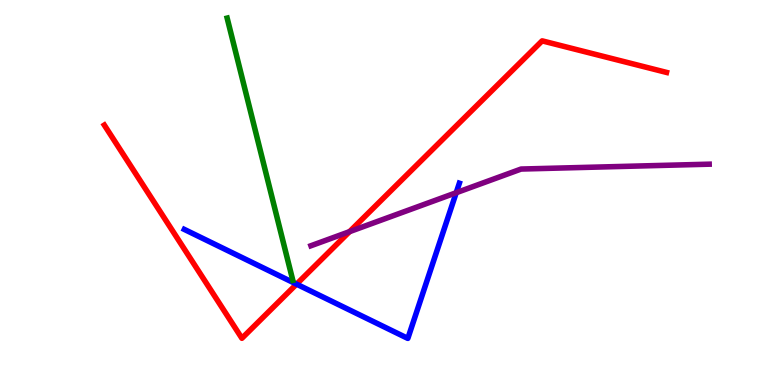[{'lines': ['blue', 'red'], 'intersections': [{'x': 3.83, 'y': 2.62}]}, {'lines': ['green', 'red'], 'intersections': []}, {'lines': ['purple', 'red'], 'intersections': [{'x': 4.51, 'y': 3.98}]}, {'lines': ['blue', 'green'], 'intersections': []}, {'lines': ['blue', 'purple'], 'intersections': [{'x': 5.89, 'y': 4.99}]}, {'lines': ['green', 'purple'], 'intersections': []}]